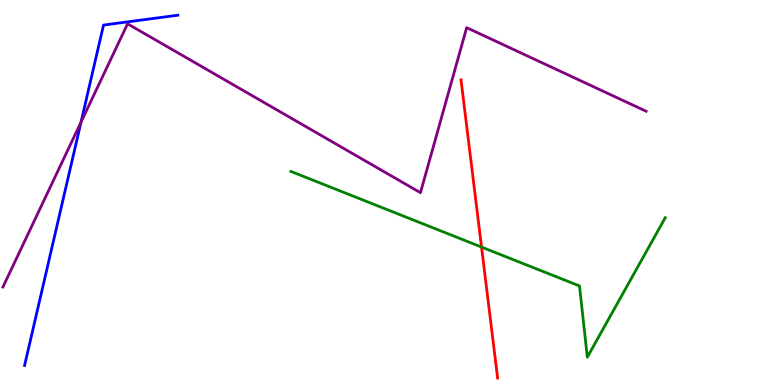[{'lines': ['blue', 'red'], 'intersections': []}, {'lines': ['green', 'red'], 'intersections': [{'x': 6.21, 'y': 3.58}]}, {'lines': ['purple', 'red'], 'intersections': []}, {'lines': ['blue', 'green'], 'intersections': []}, {'lines': ['blue', 'purple'], 'intersections': [{'x': 1.05, 'y': 6.83}]}, {'lines': ['green', 'purple'], 'intersections': []}]